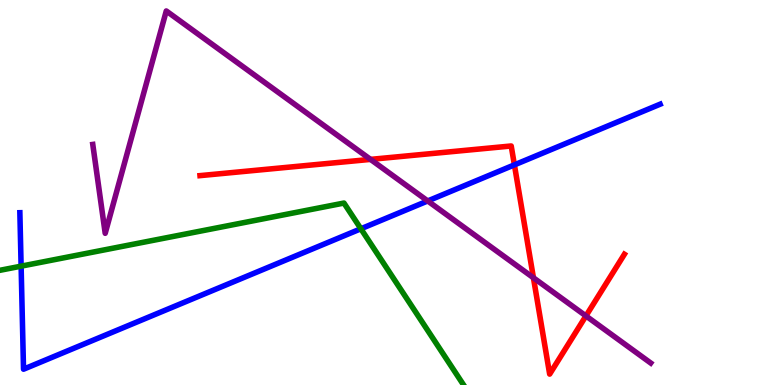[{'lines': ['blue', 'red'], 'intersections': [{'x': 6.64, 'y': 5.72}]}, {'lines': ['green', 'red'], 'intersections': []}, {'lines': ['purple', 'red'], 'intersections': [{'x': 4.78, 'y': 5.86}, {'x': 6.88, 'y': 2.79}, {'x': 7.56, 'y': 1.79}]}, {'lines': ['blue', 'green'], 'intersections': [{'x': 0.272, 'y': 3.09}, {'x': 4.66, 'y': 4.06}]}, {'lines': ['blue', 'purple'], 'intersections': [{'x': 5.52, 'y': 4.78}]}, {'lines': ['green', 'purple'], 'intersections': []}]